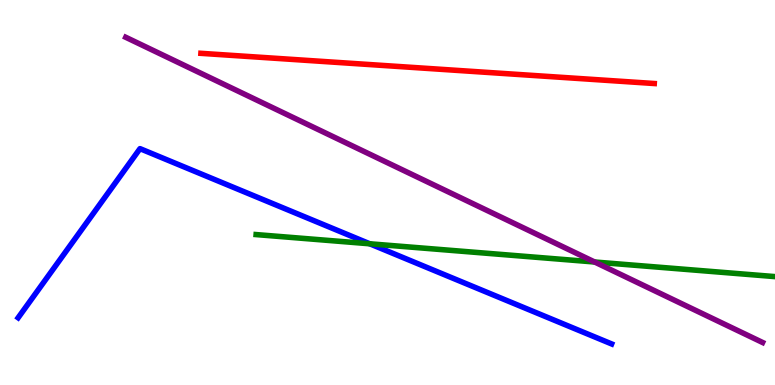[{'lines': ['blue', 'red'], 'intersections': []}, {'lines': ['green', 'red'], 'intersections': []}, {'lines': ['purple', 'red'], 'intersections': []}, {'lines': ['blue', 'green'], 'intersections': [{'x': 4.77, 'y': 3.67}]}, {'lines': ['blue', 'purple'], 'intersections': []}, {'lines': ['green', 'purple'], 'intersections': [{'x': 7.67, 'y': 3.19}]}]